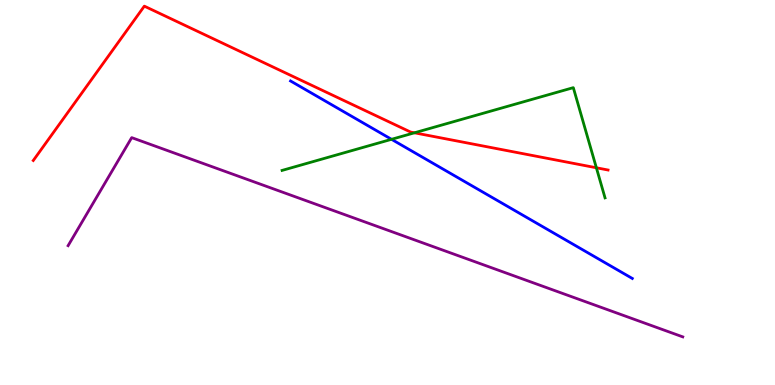[{'lines': ['blue', 'red'], 'intersections': []}, {'lines': ['green', 'red'], 'intersections': [{'x': 5.35, 'y': 6.55}, {'x': 7.7, 'y': 5.64}]}, {'lines': ['purple', 'red'], 'intersections': []}, {'lines': ['blue', 'green'], 'intersections': [{'x': 5.05, 'y': 6.38}]}, {'lines': ['blue', 'purple'], 'intersections': []}, {'lines': ['green', 'purple'], 'intersections': []}]